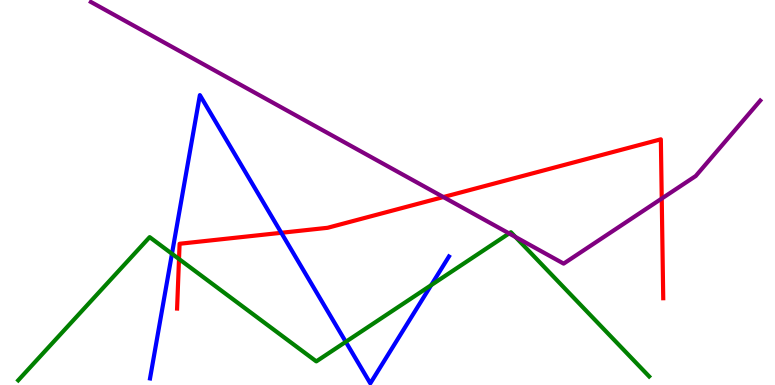[{'lines': ['blue', 'red'], 'intersections': [{'x': 3.63, 'y': 3.95}]}, {'lines': ['green', 'red'], 'intersections': [{'x': 2.31, 'y': 3.27}]}, {'lines': ['purple', 'red'], 'intersections': [{'x': 5.72, 'y': 4.88}, {'x': 8.54, 'y': 4.84}]}, {'lines': ['blue', 'green'], 'intersections': [{'x': 2.22, 'y': 3.41}, {'x': 4.46, 'y': 1.12}, {'x': 5.56, 'y': 2.59}]}, {'lines': ['blue', 'purple'], 'intersections': []}, {'lines': ['green', 'purple'], 'intersections': [{'x': 6.57, 'y': 3.94}, {'x': 6.65, 'y': 3.85}]}]